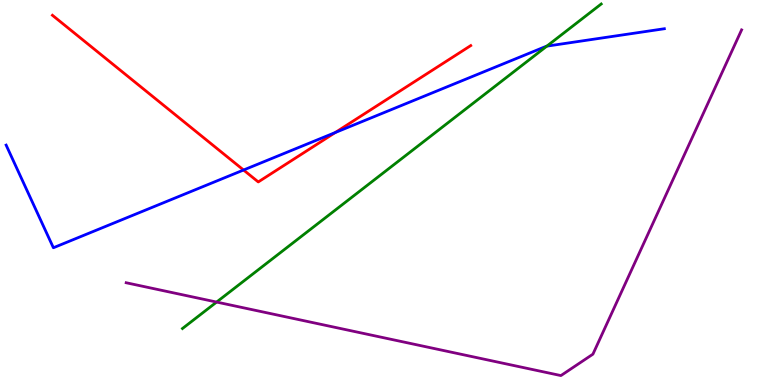[{'lines': ['blue', 'red'], 'intersections': [{'x': 3.14, 'y': 5.58}, {'x': 4.33, 'y': 6.56}]}, {'lines': ['green', 'red'], 'intersections': []}, {'lines': ['purple', 'red'], 'intersections': []}, {'lines': ['blue', 'green'], 'intersections': [{'x': 7.06, 'y': 8.8}]}, {'lines': ['blue', 'purple'], 'intersections': []}, {'lines': ['green', 'purple'], 'intersections': [{'x': 2.8, 'y': 2.15}]}]